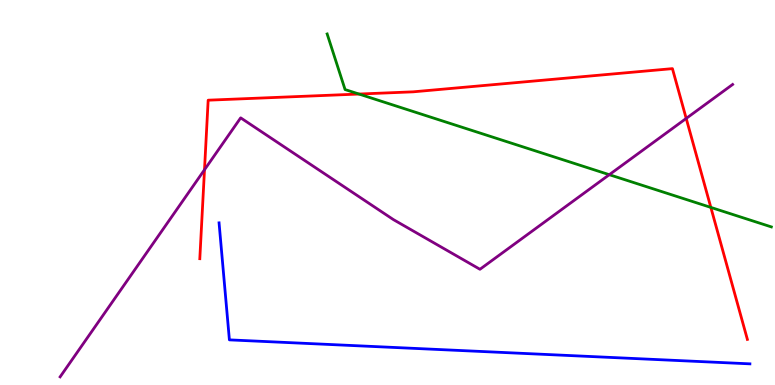[{'lines': ['blue', 'red'], 'intersections': []}, {'lines': ['green', 'red'], 'intersections': [{'x': 4.63, 'y': 7.56}, {'x': 9.17, 'y': 4.61}]}, {'lines': ['purple', 'red'], 'intersections': [{'x': 2.64, 'y': 5.59}, {'x': 8.85, 'y': 6.92}]}, {'lines': ['blue', 'green'], 'intersections': []}, {'lines': ['blue', 'purple'], 'intersections': []}, {'lines': ['green', 'purple'], 'intersections': [{'x': 7.86, 'y': 5.46}]}]